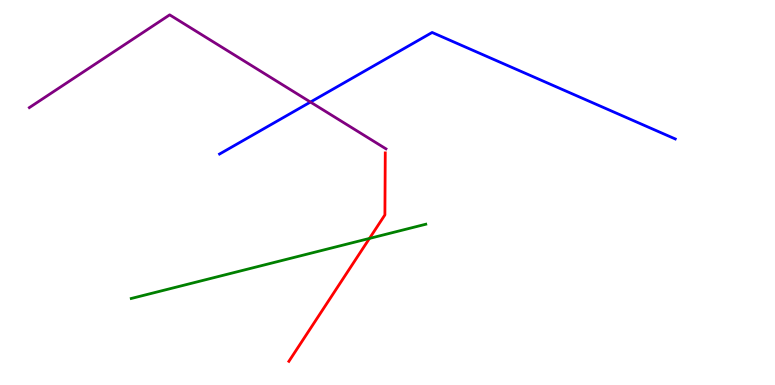[{'lines': ['blue', 'red'], 'intersections': []}, {'lines': ['green', 'red'], 'intersections': [{'x': 4.77, 'y': 3.81}]}, {'lines': ['purple', 'red'], 'intersections': []}, {'lines': ['blue', 'green'], 'intersections': []}, {'lines': ['blue', 'purple'], 'intersections': [{'x': 4.01, 'y': 7.35}]}, {'lines': ['green', 'purple'], 'intersections': []}]